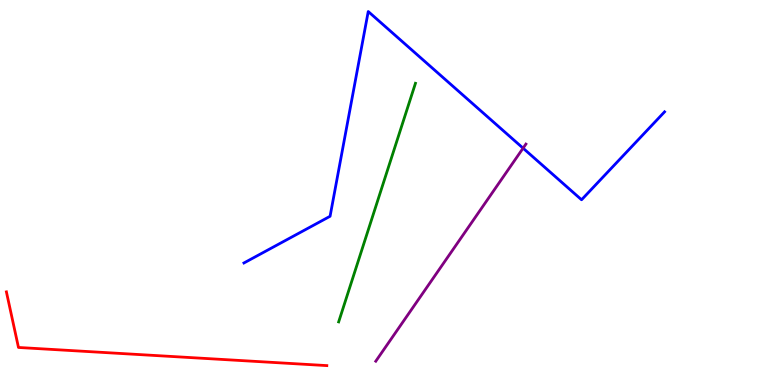[{'lines': ['blue', 'red'], 'intersections': []}, {'lines': ['green', 'red'], 'intersections': []}, {'lines': ['purple', 'red'], 'intersections': []}, {'lines': ['blue', 'green'], 'intersections': []}, {'lines': ['blue', 'purple'], 'intersections': [{'x': 6.75, 'y': 6.15}]}, {'lines': ['green', 'purple'], 'intersections': []}]